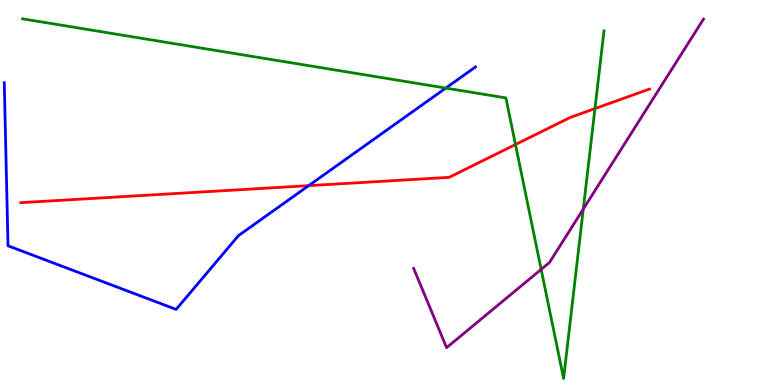[{'lines': ['blue', 'red'], 'intersections': [{'x': 3.98, 'y': 5.18}]}, {'lines': ['green', 'red'], 'intersections': [{'x': 6.65, 'y': 6.25}, {'x': 7.68, 'y': 7.18}]}, {'lines': ['purple', 'red'], 'intersections': []}, {'lines': ['blue', 'green'], 'intersections': [{'x': 5.75, 'y': 7.71}]}, {'lines': ['blue', 'purple'], 'intersections': []}, {'lines': ['green', 'purple'], 'intersections': [{'x': 6.98, 'y': 3.0}, {'x': 7.53, 'y': 4.57}]}]